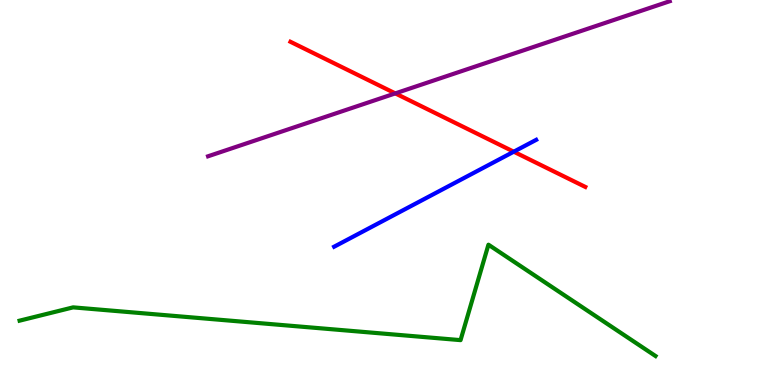[{'lines': ['blue', 'red'], 'intersections': [{'x': 6.63, 'y': 6.06}]}, {'lines': ['green', 'red'], 'intersections': []}, {'lines': ['purple', 'red'], 'intersections': [{'x': 5.1, 'y': 7.57}]}, {'lines': ['blue', 'green'], 'intersections': []}, {'lines': ['blue', 'purple'], 'intersections': []}, {'lines': ['green', 'purple'], 'intersections': []}]